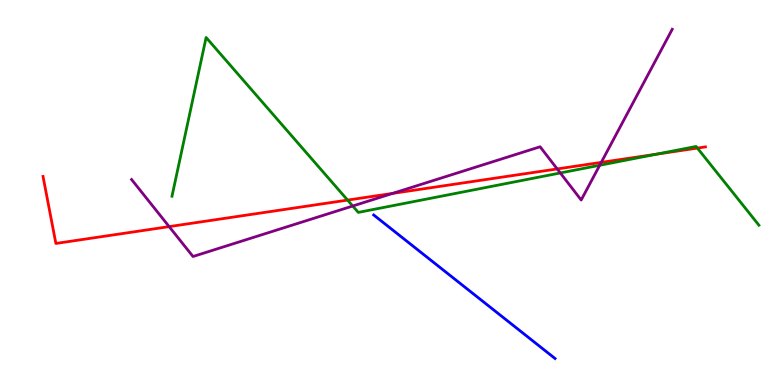[{'lines': ['blue', 'red'], 'intersections': []}, {'lines': ['green', 'red'], 'intersections': [{'x': 4.48, 'y': 4.8}, {'x': 8.48, 'y': 6.0}, {'x': 9.0, 'y': 6.15}]}, {'lines': ['purple', 'red'], 'intersections': [{'x': 2.18, 'y': 4.11}, {'x': 5.07, 'y': 4.98}, {'x': 7.19, 'y': 5.61}, {'x': 7.76, 'y': 5.78}]}, {'lines': ['blue', 'green'], 'intersections': []}, {'lines': ['blue', 'purple'], 'intersections': []}, {'lines': ['green', 'purple'], 'intersections': [{'x': 4.55, 'y': 4.65}, {'x': 7.23, 'y': 5.51}, {'x': 7.74, 'y': 5.71}]}]